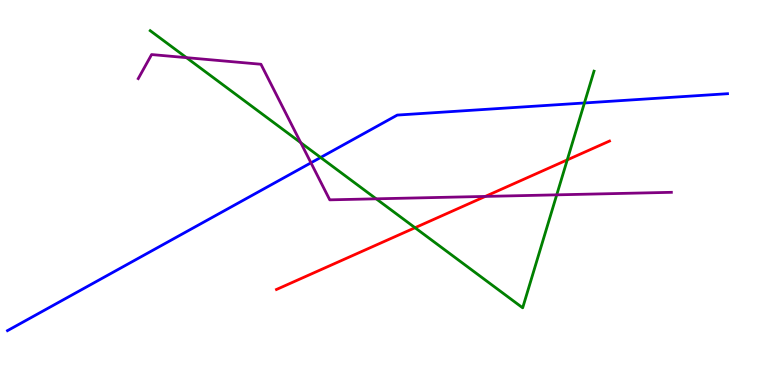[{'lines': ['blue', 'red'], 'intersections': []}, {'lines': ['green', 'red'], 'intersections': [{'x': 5.36, 'y': 4.08}, {'x': 7.32, 'y': 5.85}]}, {'lines': ['purple', 'red'], 'intersections': [{'x': 6.26, 'y': 4.9}]}, {'lines': ['blue', 'green'], 'intersections': [{'x': 4.14, 'y': 5.91}, {'x': 7.54, 'y': 7.33}]}, {'lines': ['blue', 'purple'], 'intersections': [{'x': 4.01, 'y': 5.77}]}, {'lines': ['green', 'purple'], 'intersections': [{'x': 2.41, 'y': 8.5}, {'x': 3.88, 'y': 6.29}, {'x': 4.85, 'y': 4.84}, {'x': 7.18, 'y': 4.94}]}]